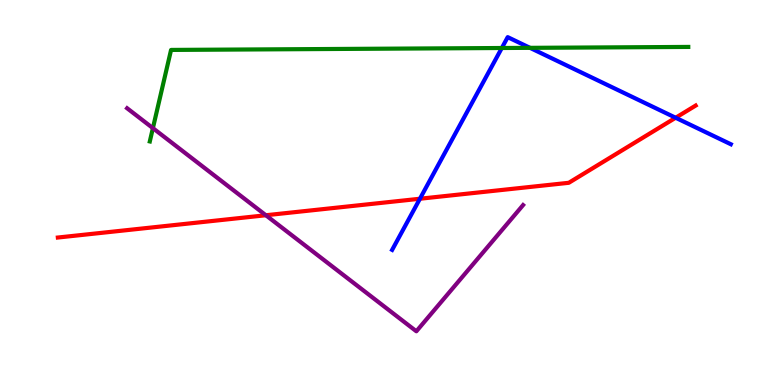[{'lines': ['blue', 'red'], 'intersections': [{'x': 5.42, 'y': 4.84}, {'x': 8.72, 'y': 6.94}]}, {'lines': ['green', 'red'], 'intersections': []}, {'lines': ['purple', 'red'], 'intersections': [{'x': 3.43, 'y': 4.41}]}, {'lines': ['blue', 'green'], 'intersections': [{'x': 6.47, 'y': 8.75}, {'x': 6.84, 'y': 8.76}]}, {'lines': ['blue', 'purple'], 'intersections': []}, {'lines': ['green', 'purple'], 'intersections': [{'x': 1.97, 'y': 6.67}]}]